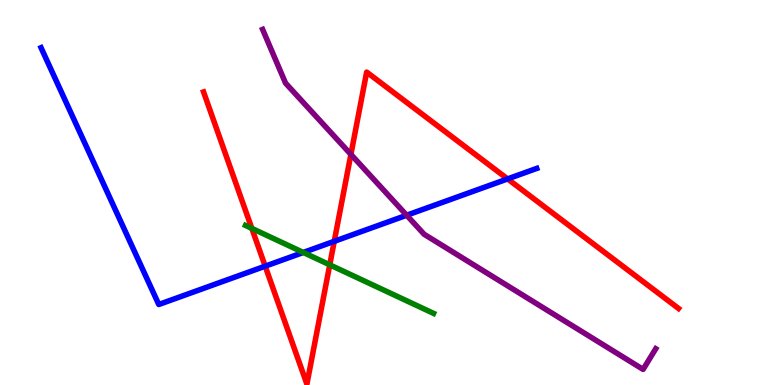[{'lines': ['blue', 'red'], 'intersections': [{'x': 3.42, 'y': 3.09}, {'x': 4.31, 'y': 3.73}, {'x': 6.55, 'y': 5.35}]}, {'lines': ['green', 'red'], 'intersections': [{'x': 3.25, 'y': 4.07}, {'x': 4.25, 'y': 3.12}]}, {'lines': ['purple', 'red'], 'intersections': [{'x': 4.53, 'y': 5.99}]}, {'lines': ['blue', 'green'], 'intersections': [{'x': 3.91, 'y': 3.44}]}, {'lines': ['blue', 'purple'], 'intersections': [{'x': 5.25, 'y': 4.41}]}, {'lines': ['green', 'purple'], 'intersections': []}]